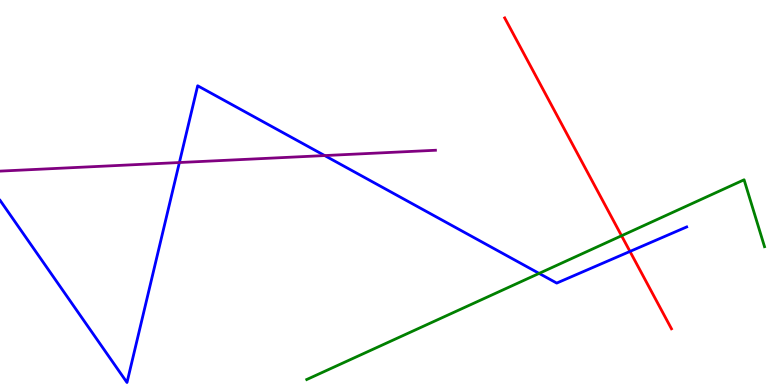[{'lines': ['blue', 'red'], 'intersections': [{'x': 8.13, 'y': 3.47}]}, {'lines': ['green', 'red'], 'intersections': [{'x': 8.02, 'y': 3.88}]}, {'lines': ['purple', 'red'], 'intersections': []}, {'lines': ['blue', 'green'], 'intersections': [{'x': 6.96, 'y': 2.9}]}, {'lines': ['blue', 'purple'], 'intersections': [{'x': 2.31, 'y': 5.78}, {'x': 4.19, 'y': 5.96}]}, {'lines': ['green', 'purple'], 'intersections': []}]